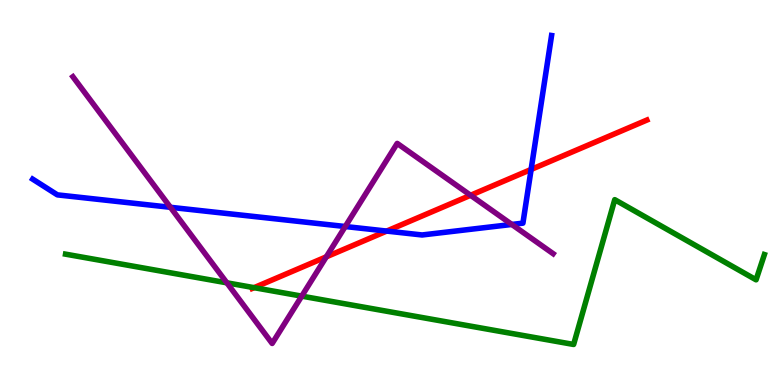[{'lines': ['blue', 'red'], 'intersections': [{'x': 4.99, 'y': 4.0}, {'x': 6.85, 'y': 5.6}]}, {'lines': ['green', 'red'], 'intersections': [{'x': 3.28, 'y': 2.53}]}, {'lines': ['purple', 'red'], 'intersections': [{'x': 4.21, 'y': 3.33}, {'x': 6.07, 'y': 4.93}]}, {'lines': ['blue', 'green'], 'intersections': []}, {'lines': ['blue', 'purple'], 'intersections': [{'x': 2.2, 'y': 4.62}, {'x': 4.45, 'y': 4.12}, {'x': 6.6, 'y': 4.17}]}, {'lines': ['green', 'purple'], 'intersections': [{'x': 2.93, 'y': 2.65}, {'x': 3.89, 'y': 2.31}]}]